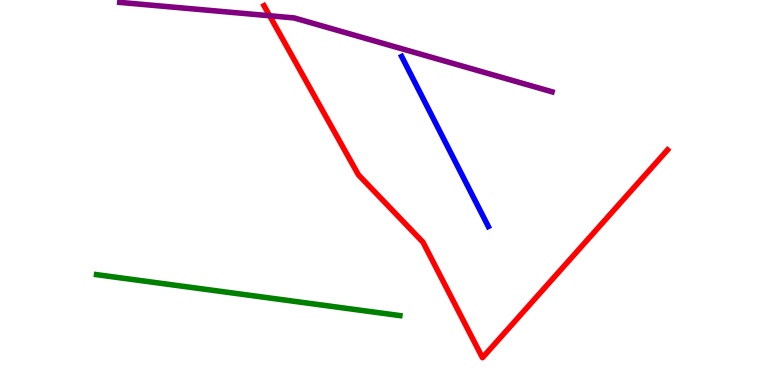[{'lines': ['blue', 'red'], 'intersections': []}, {'lines': ['green', 'red'], 'intersections': []}, {'lines': ['purple', 'red'], 'intersections': [{'x': 3.48, 'y': 9.59}]}, {'lines': ['blue', 'green'], 'intersections': []}, {'lines': ['blue', 'purple'], 'intersections': []}, {'lines': ['green', 'purple'], 'intersections': []}]